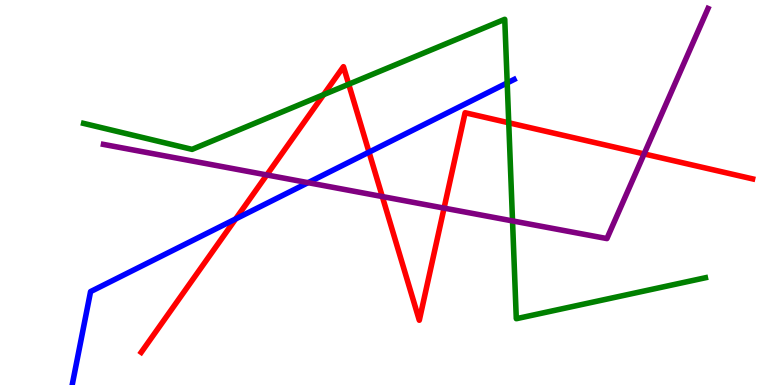[{'lines': ['blue', 'red'], 'intersections': [{'x': 3.04, 'y': 4.31}, {'x': 4.76, 'y': 6.05}]}, {'lines': ['green', 'red'], 'intersections': [{'x': 4.18, 'y': 7.54}, {'x': 4.5, 'y': 7.81}, {'x': 6.56, 'y': 6.81}]}, {'lines': ['purple', 'red'], 'intersections': [{'x': 3.44, 'y': 5.46}, {'x': 4.93, 'y': 4.89}, {'x': 5.73, 'y': 4.59}, {'x': 8.31, 'y': 6.0}]}, {'lines': ['blue', 'green'], 'intersections': [{'x': 6.54, 'y': 7.85}]}, {'lines': ['blue', 'purple'], 'intersections': [{'x': 3.97, 'y': 5.26}]}, {'lines': ['green', 'purple'], 'intersections': [{'x': 6.61, 'y': 4.26}]}]